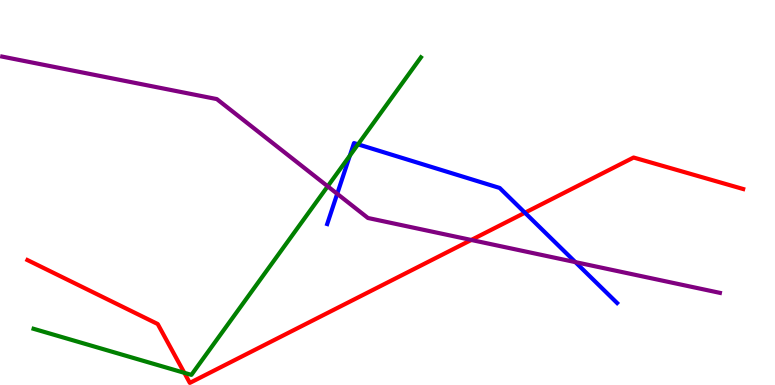[{'lines': ['blue', 'red'], 'intersections': [{'x': 6.77, 'y': 4.47}]}, {'lines': ['green', 'red'], 'intersections': [{'x': 2.38, 'y': 0.316}]}, {'lines': ['purple', 'red'], 'intersections': [{'x': 6.08, 'y': 3.77}]}, {'lines': ['blue', 'green'], 'intersections': [{'x': 4.51, 'y': 5.96}, {'x': 4.62, 'y': 6.25}]}, {'lines': ['blue', 'purple'], 'intersections': [{'x': 4.35, 'y': 4.97}, {'x': 7.42, 'y': 3.19}]}, {'lines': ['green', 'purple'], 'intersections': [{'x': 4.23, 'y': 5.16}]}]